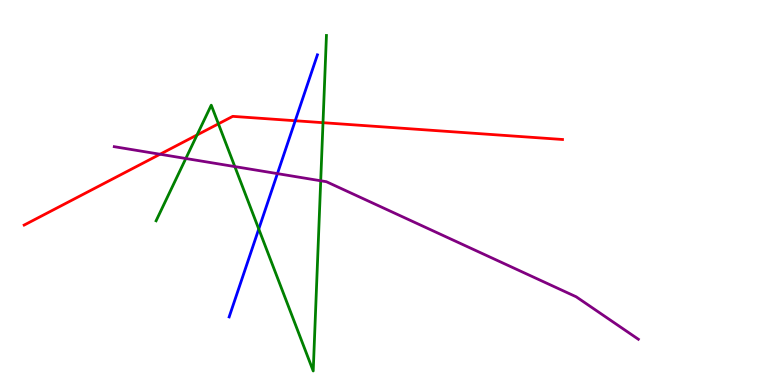[{'lines': ['blue', 'red'], 'intersections': [{'x': 3.81, 'y': 6.86}]}, {'lines': ['green', 'red'], 'intersections': [{'x': 2.54, 'y': 6.49}, {'x': 2.82, 'y': 6.78}, {'x': 4.17, 'y': 6.81}]}, {'lines': ['purple', 'red'], 'intersections': [{'x': 2.07, 'y': 5.99}]}, {'lines': ['blue', 'green'], 'intersections': [{'x': 3.34, 'y': 4.05}]}, {'lines': ['blue', 'purple'], 'intersections': [{'x': 3.58, 'y': 5.49}]}, {'lines': ['green', 'purple'], 'intersections': [{'x': 2.4, 'y': 5.88}, {'x': 3.03, 'y': 5.67}, {'x': 4.14, 'y': 5.3}]}]